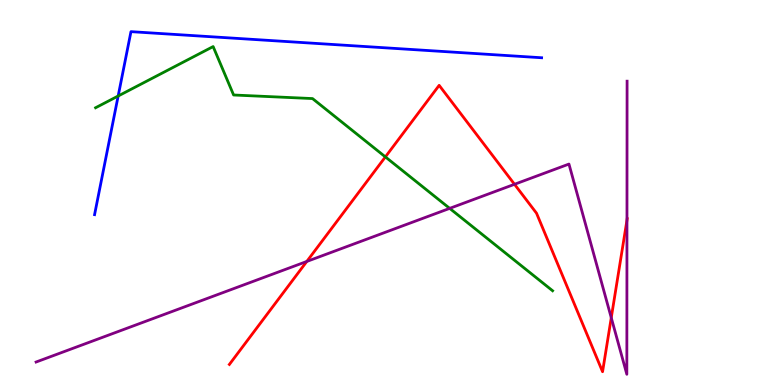[{'lines': ['blue', 'red'], 'intersections': []}, {'lines': ['green', 'red'], 'intersections': [{'x': 4.97, 'y': 5.92}]}, {'lines': ['purple', 'red'], 'intersections': [{'x': 3.96, 'y': 3.21}, {'x': 6.64, 'y': 5.21}, {'x': 7.89, 'y': 1.75}, {'x': 8.09, 'y': 4.28}]}, {'lines': ['blue', 'green'], 'intersections': [{'x': 1.52, 'y': 7.51}]}, {'lines': ['blue', 'purple'], 'intersections': []}, {'lines': ['green', 'purple'], 'intersections': [{'x': 5.8, 'y': 4.59}]}]